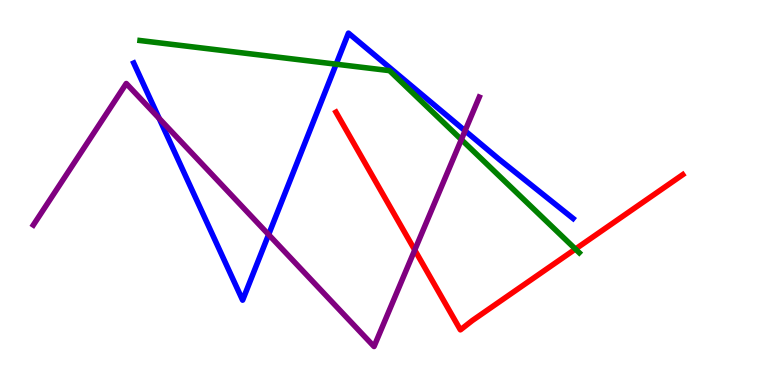[{'lines': ['blue', 'red'], 'intersections': []}, {'lines': ['green', 'red'], 'intersections': [{'x': 7.42, 'y': 3.53}]}, {'lines': ['purple', 'red'], 'intersections': [{'x': 5.35, 'y': 3.51}]}, {'lines': ['blue', 'green'], 'intersections': [{'x': 4.34, 'y': 8.33}]}, {'lines': ['blue', 'purple'], 'intersections': [{'x': 2.05, 'y': 6.92}, {'x': 3.47, 'y': 3.91}, {'x': 6.0, 'y': 6.6}]}, {'lines': ['green', 'purple'], 'intersections': [{'x': 5.95, 'y': 6.37}]}]